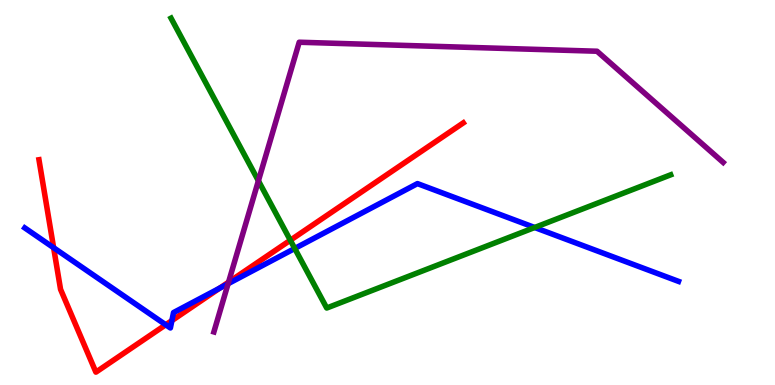[{'lines': ['blue', 'red'], 'intersections': [{'x': 0.692, 'y': 3.57}, {'x': 2.14, 'y': 1.56}, {'x': 2.22, 'y': 1.67}, {'x': 2.84, 'y': 2.52}]}, {'lines': ['green', 'red'], 'intersections': [{'x': 3.75, 'y': 3.76}]}, {'lines': ['purple', 'red'], 'intersections': [{'x': 2.95, 'y': 2.67}]}, {'lines': ['blue', 'green'], 'intersections': [{'x': 3.8, 'y': 3.55}, {'x': 6.9, 'y': 4.09}]}, {'lines': ['blue', 'purple'], 'intersections': [{'x': 2.94, 'y': 2.63}]}, {'lines': ['green', 'purple'], 'intersections': [{'x': 3.33, 'y': 5.3}]}]